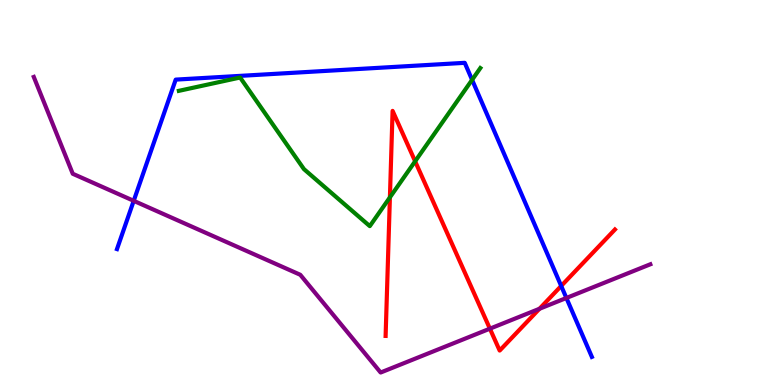[{'lines': ['blue', 'red'], 'intersections': [{'x': 7.24, 'y': 2.57}]}, {'lines': ['green', 'red'], 'intersections': [{'x': 5.03, 'y': 4.87}, {'x': 5.36, 'y': 5.81}]}, {'lines': ['purple', 'red'], 'intersections': [{'x': 6.32, 'y': 1.46}, {'x': 6.96, 'y': 1.98}]}, {'lines': ['blue', 'green'], 'intersections': [{'x': 6.09, 'y': 7.93}]}, {'lines': ['blue', 'purple'], 'intersections': [{'x': 1.73, 'y': 4.78}, {'x': 7.31, 'y': 2.26}]}, {'lines': ['green', 'purple'], 'intersections': []}]